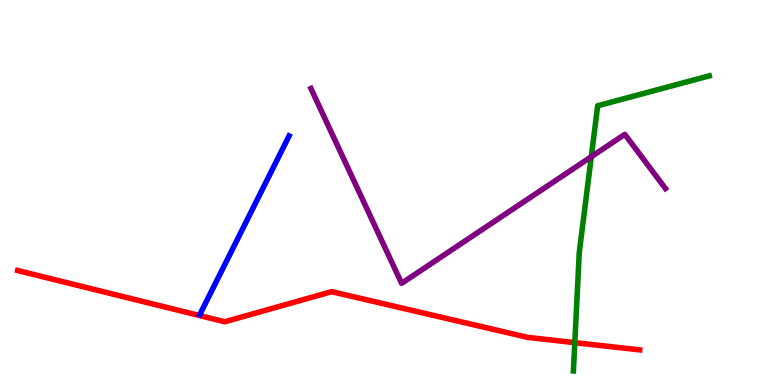[{'lines': ['blue', 'red'], 'intersections': []}, {'lines': ['green', 'red'], 'intersections': [{'x': 7.42, 'y': 1.1}]}, {'lines': ['purple', 'red'], 'intersections': []}, {'lines': ['blue', 'green'], 'intersections': []}, {'lines': ['blue', 'purple'], 'intersections': []}, {'lines': ['green', 'purple'], 'intersections': [{'x': 7.63, 'y': 5.93}]}]